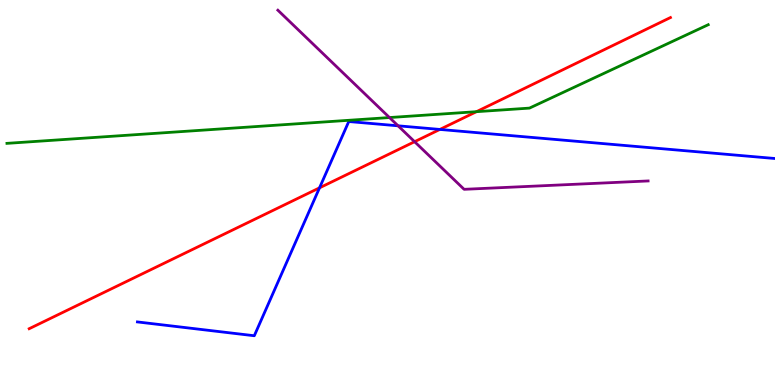[{'lines': ['blue', 'red'], 'intersections': [{'x': 4.12, 'y': 5.12}, {'x': 5.68, 'y': 6.64}]}, {'lines': ['green', 'red'], 'intersections': [{'x': 6.15, 'y': 7.1}]}, {'lines': ['purple', 'red'], 'intersections': [{'x': 5.35, 'y': 6.32}]}, {'lines': ['blue', 'green'], 'intersections': []}, {'lines': ['blue', 'purple'], 'intersections': [{'x': 5.14, 'y': 6.73}]}, {'lines': ['green', 'purple'], 'intersections': [{'x': 5.03, 'y': 6.95}]}]